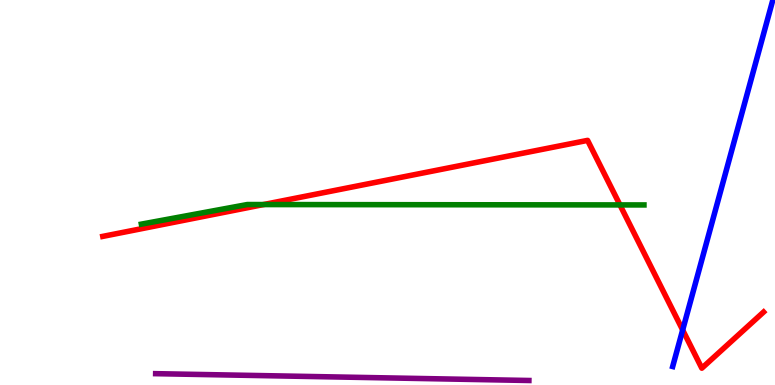[{'lines': ['blue', 'red'], 'intersections': [{'x': 8.81, 'y': 1.43}]}, {'lines': ['green', 'red'], 'intersections': [{'x': 3.4, 'y': 4.69}, {'x': 8.0, 'y': 4.68}]}, {'lines': ['purple', 'red'], 'intersections': []}, {'lines': ['blue', 'green'], 'intersections': []}, {'lines': ['blue', 'purple'], 'intersections': []}, {'lines': ['green', 'purple'], 'intersections': []}]